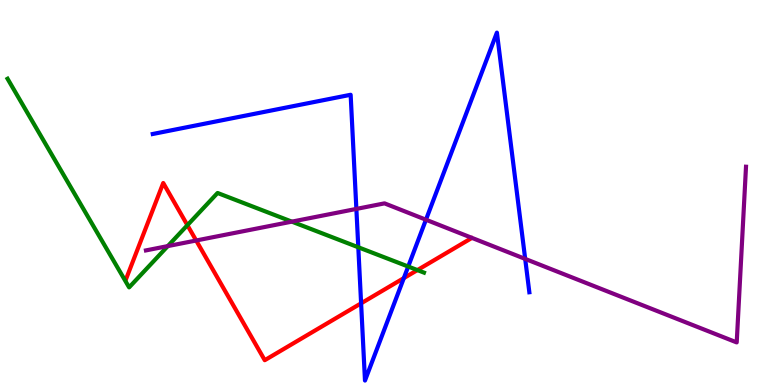[{'lines': ['blue', 'red'], 'intersections': [{'x': 4.66, 'y': 2.12}, {'x': 5.21, 'y': 2.78}]}, {'lines': ['green', 'red'], 'intersections': [{'x': 2.42, 'y': 4.15}, {'x': 5.39, 'y': 2.98}]}, {'lines': ['purple', 'red'], 'intersections': [{'x': 2.53, 'y': 3.75}]}, {'lines': ['blue', 'green'], 'intersections': [{'x': 4.62, 'y': 3.58}, {'x': 5.27, 'y': 3.08}]}, {'lines': ['blue', 'purple'], 'intersections': [{'x': 4.6, 'y': 4.57}, {'x': 5.5, 'y': 4.29}, {'x': 6.78, 'y': 3.28}]}, {'lines': ['green', 'purple'], 'intersections': [{'x': 2.17, 'y': 3.61}, {'x': 3.77, 'y': 4.24}]}]